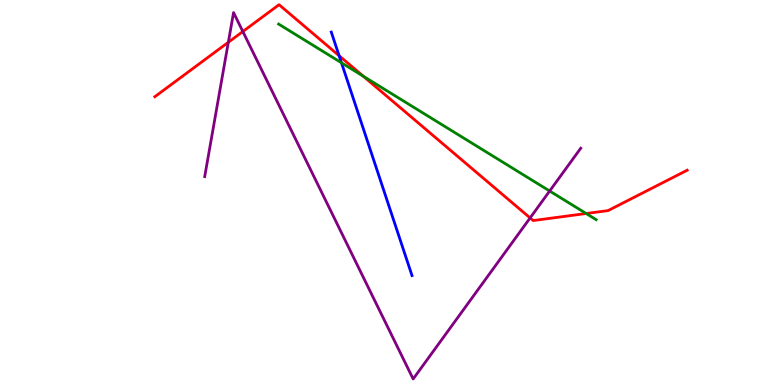[{'lines': ['blue', 'red'], 'intersections': [{'x': 4.38, 'y': 8.55}]}, {'lines': ['green', 'red'], 'intersections': [{'x': 4.69, 'y': 8.02}, {'x': 7.56, 'y': 4.45}]}, {'lines': ['purple', 'red'], 'intersections': [{'x': 2.95, 'y': 8.9}, {'x': 3.13, 'y': 9.18}, {'x': 6.84, 'y': 4.34}]}, {'lines': ['blue', 'green'], 'intersections': [{'x': 4.41, 'y': 8.37}]}, {'lines': ['blue', 'purple'], 'intersections': []}, {'lines': ['green', 'purple'], 'intersections': [{'x': 7.09, 'y': 5.04}]}]